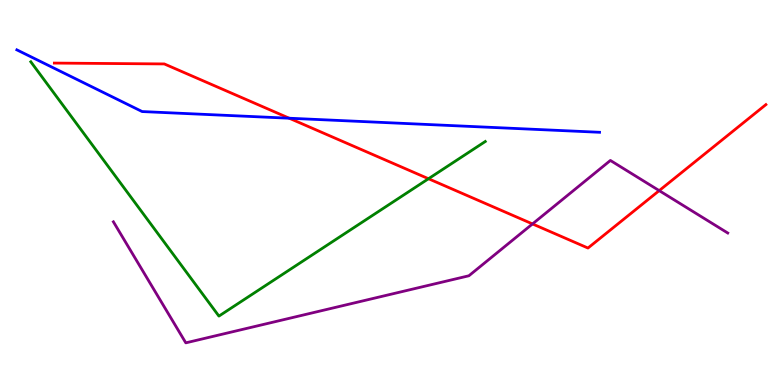[{'lines': ['blue', 'red'], 'intersections': [{'x': 3.73, 'y': 6.93}]}, {'lines': ['green', 'red'], 'intersections': [{'x': 5.53, 'y': 5.36}]}, {'lines': ['purple', 'red'], 'intersections': [{'x': 6.87, 'y': 4.18}, {'x': 8.51, 'y': 5.05}]}, {'lines': ['blue', 'green'], 'intersections': []}, {'lines': ['blue', 'purple'], 'intersections': []}, {'lines': ['green', 'purple'], 'intersections': []}]